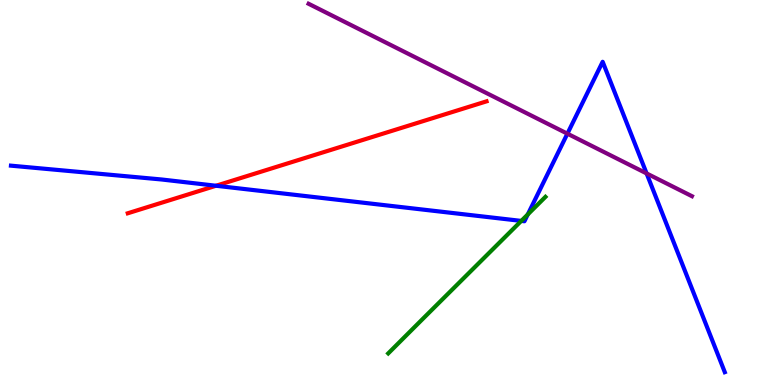[{'lines': ['blue', 'red'], 'intersections': [{'x': 2.79, 'y': 5.18}]}, {'lines': ['green', 'red'], 'intersections': []}, {'lines': ['purple', 'red'], 'intersections': []}, {'lines': ['blue', 'green'], 'intersections': [{'x': 6.73, 'y': 4.26}, {'x': 6.81, 'y': 4.43}]}, {'lines': ['blue', 'purple'], 'intersections': [{'x': 7.32, 'y': 6.53}, {'x': 8.34, 'y': 5.5}]}, {'lines': ['green', 'purple'], 'intersections': []}]